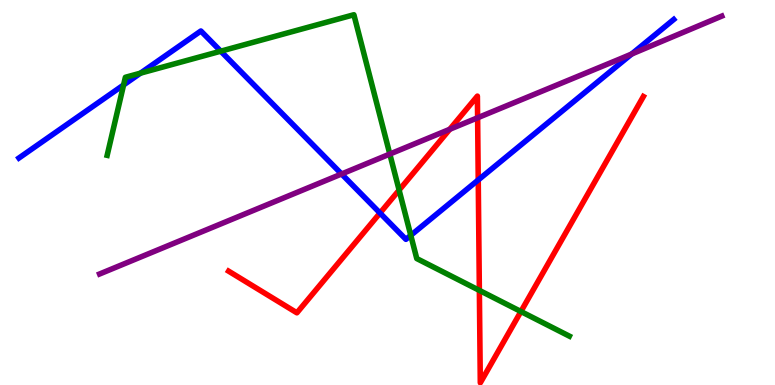[{'lines': ['blue', 'red'], 'intersections': [{'x': 4.9, 'y': 4.47}, {'x': 6.17, 'y': 5.33}]}, {'lines': ['green', 'red'], 'intersections': [{'x': 5.15, 'y': 5.06}, {'x': 6.19, 'y': 2.46}, {'x': 6.72, 'y': 1.91}]}, {'lines': ['purple', 'red'], 'intersections': [{'x': 5.8, 'y': 6.64}, {'x': 6.16, 'y': 6.94}]}, {'lines': ['blue', 'green'], 'intersections': [{'x': 1.59, 'y': 7.79}, {'x': 1.81, 'y': 8.1}, {'x': 2.85, 'y': 8.67}, {'x': 5.3, 'y': 3.89}]}, {'lines': ['blue', 'purple'], 'intersections': [{'x': 4.41, 'y': 5.48}, {'x': 8.15, 'y': 8.6}]}, {'lines': ['green', 'purple'], 'intersections': [{'x': 5.03, 'y': 6.0}]}]